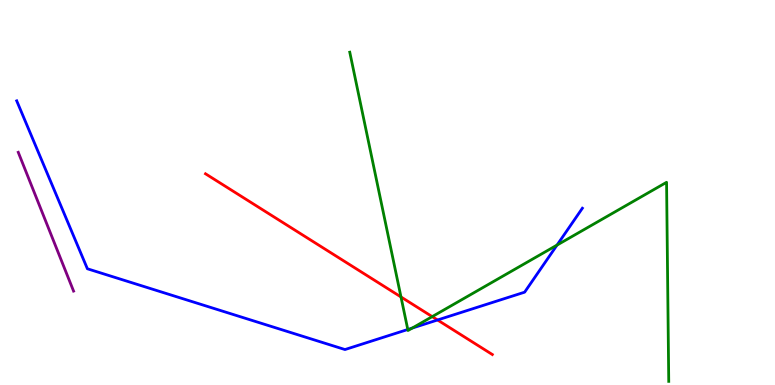[{'lines': ['blue', 'red'], 'intersections': [{'x': 5.65, 'y': 1.69}]}, {'lines': ['green', 'red'], 'intersections': [{'x': 5.17, 'y': 2.29}, {'x': 5.58, 'y': 1.78}]}, {'lines': ['purple', 'red'], 'intersections': []}, {'lines': ['blue', 'green'], 'intersections': [{'x': 5.26, 'y': 1.44}, {'x': 5.32, 'y': 1.48}, {'x': 7.19, 'y': 3.63}]}, {'lines': ['blue', 'purple'], 'intersections': []}, {'lines': ['green', 'purple'], 'intersections': []}]